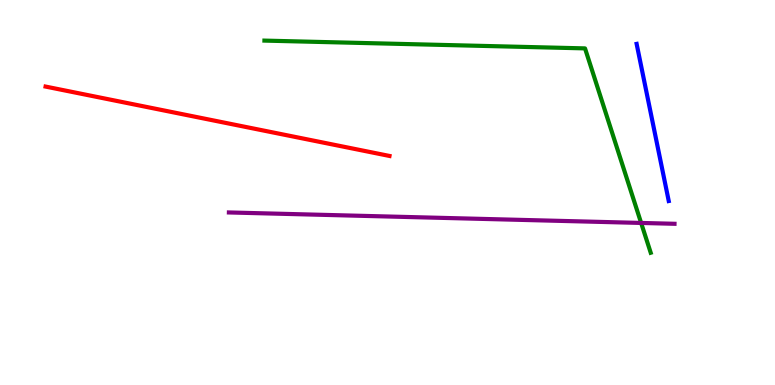[{'lines': ['blue', 'red'], 'intersections': []}, {'lines': ['green', 'red'], 'intersections': []}, {'lines': ['purple', 'red'], 'intersections': []}, {'lines': ['blue', 'green'], 'intersections': []}, {'lines': ['blue', 'purple'], 'intersections': []}, {'lines': ['green', 'purple'], 'intersections': [{'x': 8.27, 'y': 4.21}]}]